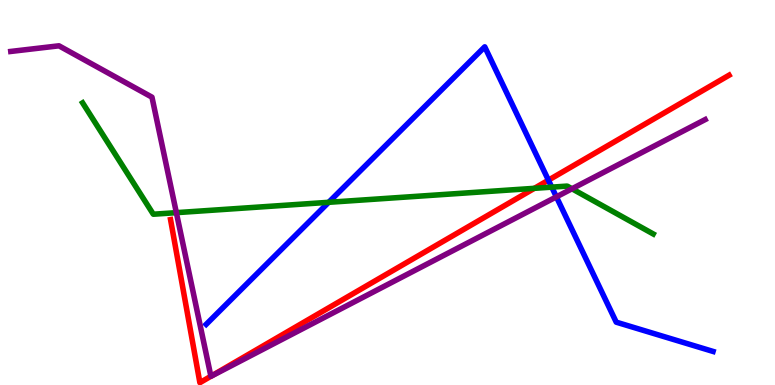[{'lines': ['blue', 'red'], 'intersections': [{'x': 7.08, 'y': 5.32}]}, {'lines': ['green', 'red'], 'intersections': [{'x': 6.9, 'y': 5.11}]}, {'lines': ['purple', 'red'], 'intersections': [{'x': 2.72, 'y': 0.227}]}, {'lines': ['blue', 'green'], 'intersections': [{'x': 4.24, 'y': 4.75}, {'x': 7.12, 'y': 5.14}]}, {'lines': ['blue', 'purple'], 'intersections': [{'x': 7.18, 'y': 4.89}]}, {'lines': ['green', 'purple'], 'intersections': [{'x': 2.28, 'y': 4.48}, {'x': 7.38, 'y': 5.1}]}]